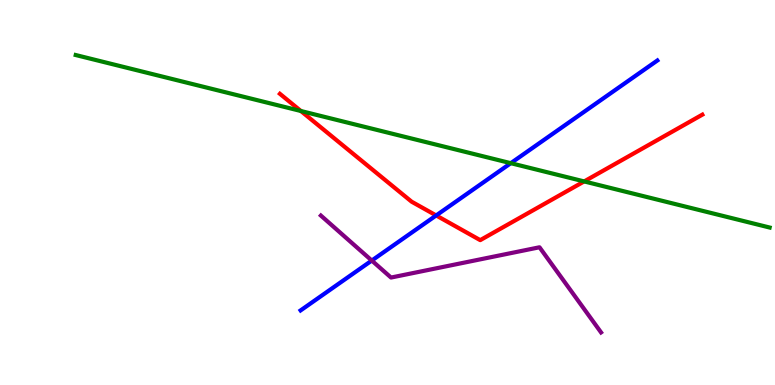[{'lines': ['blue', 'red'], 'intersections': [{'x': 5.63, 'y': 4.4}]}, {'lines': ['green', 'red'], 'intersections': [{'x': 3.88, 'y': 7.12}, {'x': 7.54, 'y': 5.29}]}, {'lines': ['purple', 'red'], 'intersections': []}, {'lines': ['blue', 'green'], 'intersections': [{'x': 6.59, 'y': 5.76}]}, {'lines': ['blue', 'purple'], 'intersections': [{'x': 4.8, 'y': 3.23}]}, {'lines': ['green', 'purple'], 'intersections': []}]